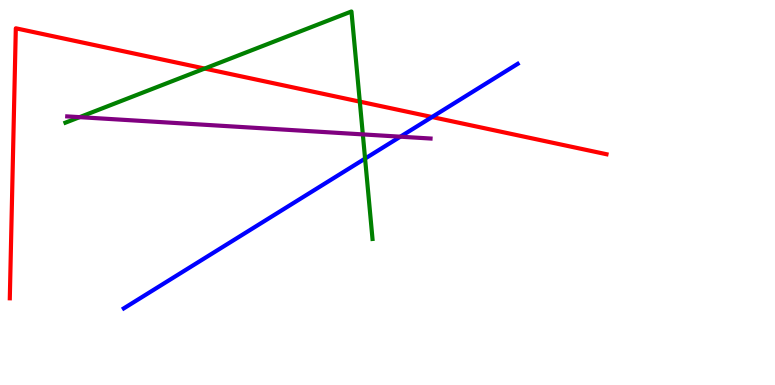[{'lines': ['blue', 'red'], 'intersections': [{'x': 5.57, 'y': 6.96}]}, {'lines': ['green', 'red'], 'intersections': [{'x': 2.64, 'y': 8.22}, {'x': 4.64, 'y': 7.36}]}, {'lines': ['purple', 'red'], 'intersections': []}, {'lines': ['blue', 'green'], 'intersections': [{'x': 4.71, 'y': 5.88}]}, {'lines': ['blue', 'purple'], 'intersections': [{'x': 5.17, 'y': 6.45}]}, {'lines': ['green', 'purple'], 'intersections': [{'x': 1.03, 'y': 6.96}, {'x': 4.68, 'y': 6.51}]}]